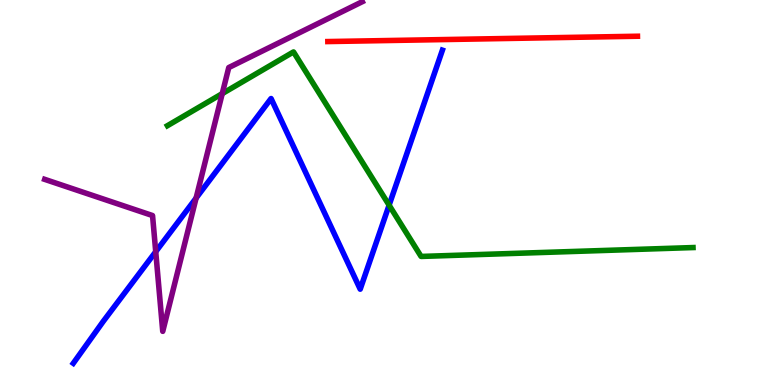[{'lines': ['blue', 'red'], 'intersections': []}, {'lines': ['green', 'red'], 'intersections': []}, {'lines': ['purple', 'red'], 'intersections': []}, {'lines': ['blue', 'green'], 'intersections': [{'x': 5.02, 'y': 4.67}]}, {'lines': ['blue', 'purple'], 'intersections': [{'x': 2.01, 'y': 3.46}, {'x': 2.53, 'y': 4.86}]}, {'lines': ['green', 'purple'], 'intersections': [{'x': 2.87, 'y': 7.57}]}]